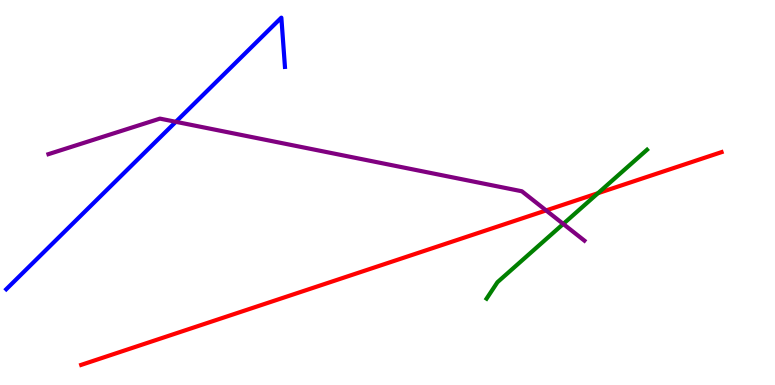[{'lines': ['blue', 'red'], 'intersections': []}, {'lines': ['green', 'red'], 'intersections': [{'x': 7.72, 'y': 4.98}]}, {'lines': ['purple', 'red'], 'intersections': [{'x': 7.05, 'y': 4.53}]}, {'lines': ['blue', 'green'], 'intersections': []}, {'lines': ['blue', 'purple'], 'intersections': [{'x': 2.27, 'y': 6.84}]}, {'lines': ['green', 'purple'], 'intersections': [{'x': 7.27, 'y': 4.18}]}]